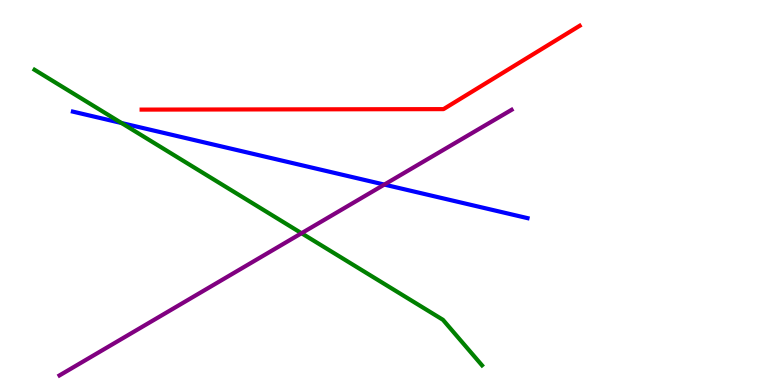[{'lines': ['blue', 'red'], 'intersections': []}, {'lines': ['green', 'red'], 'intersections': []}, {'lines': ['purple', 'red'], 'intersections': []}, {'lines': ['blue', 'green'], 'intersections': [{'x': 1.57, 'y': 6.8}]}, {'lines': ['blue', 'purple'], 'intersections': [{'x': 4.96, 'y': 5.21}]}, {'lines': ['green', 'purple'], 'intersections': [{'x': 3.89, 'y': 3.94}]}]